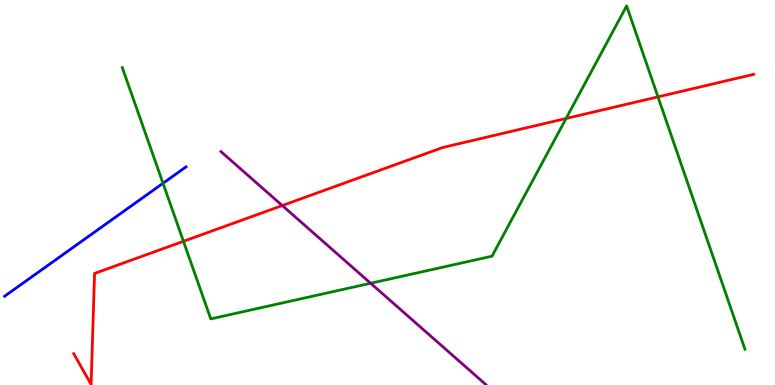[{'lines': ['blue', 'red'], 'intersections': []}, {'lines': ['green', 'red'], 'intersections': [{'x': 2.37, 'y': 3.73}, {'x': 7.3, 'y': 6.92}, {'x': 8.49, 'y': 7.48}]}, {'lines': ['purple', 'red'], 'intersections': [{'x': 3.64, 'y': 4.66}]}, {'lines': ['blue', 'green'], 'intersections': [{'x': 2.1, 'y': 5.24}]}, {'lines': ['blue', 'purple'], 'intersections': []}, {'lines': ['green', 'purple'], 'intersections': [{'x': 4.78, 'y': 2.64}]}]